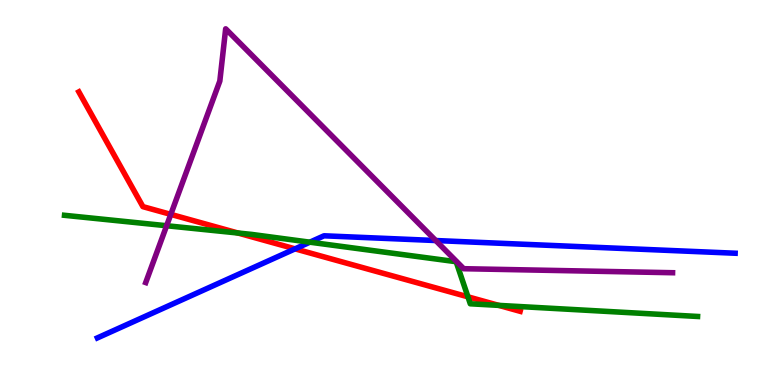[{'lines': ['blue', 'red'], 'intersections': [{'x': 3.81, 'y': 3.54}]}, {'lines': ['green', 'red'], 'intersections': [{'x': 3.07, 'y': 3.95}, {'x': 6.04, 'y': 2.29}, {'x': 6.44, 'y': 2.07}]}, {'lines': ['purple', 'red'], 'intersections': [{'x': 2.2, 'y': 4.43}]}, {'lines': ['blue', 'green'], 'intersections': [{'x': 4.0, 'y': 3.71}]}, {'lines': ['blue', 'purple'], 'intersections': [{'x': 5.62, 'y': 3.75}]}, {'lines': ['green', 'purple'], 'intersections': [{'x': 2.15, 'y': 4.14}]}]